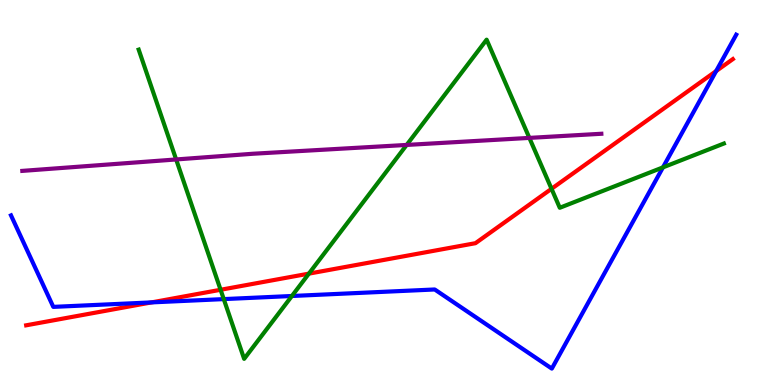[{'lines': ['blue', 'red'], 'intersections': [{'x': 1.96, 'y': 2.15}, {'x': 9.24, 'y': 8.15}]}, {'lines': ['green', 'red'], 'intersections': [{'x': 2.85, 'y': 2.47}, {'x': 3.99, 'y': 2.89}, {'x': 7.12, 'y': 5.1}]}, {'lines': ['purple', 'red'], 'intersections': []}, {'lines': ['blue', 'green'], 'intersections': [{'x': 2.89, 'y': 2.23}, {'x': 3.77, 'y': 2.31}, {'x': 8.55, 'y': 5.65}]}, {'lines': ['blue', 'purple'], 'intersections': []}, {'lines': ['green', 'purple'], 'intersections': [{'x': 2.27, 'y': 5.86}, {'x': 5.25, 'y': 6.24}, {'x': 6.83, 'y': 6.42}]}]